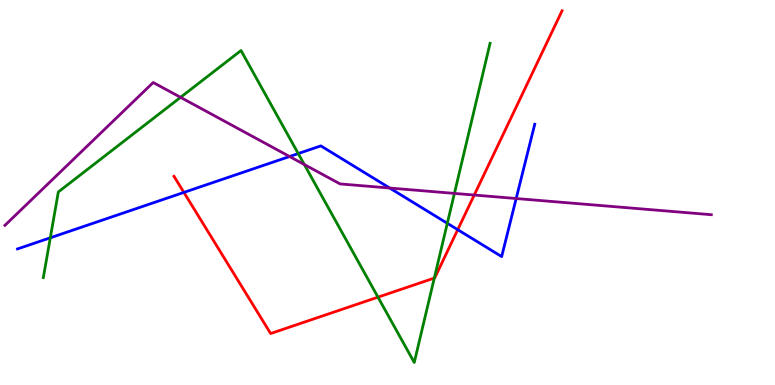[{'lines': ['blue', 'red'], 'intersections': [{'x': 2.37, 'y': 5.0}, {'x': 5.91, 'y': 4.03}]}, {'lines': ['green', 'red'], 'intersections': [{'x': 4.88, 'y': 2.28}, {'x': 5.6, 'y': 2.78}]}, {'lines': ['purple', 'red'], 'intersections': [{'x': 6.12, 'y': 4.93}]}, {'lines': ['blue', 'green'], 'intersections': [{'x': 0.649, 'y': 3.82}, {'x': 3.85, 'y': 6.01}, {'x': 5.77, 'y': 4.2}]}, {'lines': ['blue', 'purple'], 'intersections': [{'x': 3.74, 'y': 5.93}, {'x': 5.03, 'y': 5.12}, {'x': 6.66, 'y': 4.84}]}, {'lines': ['green', 'purple'], 'intersections': [{'x': 2.33, 'y': 7.47}, {'x': 3.93, 'y': 5.73}, {'x': 5.86, 'y': 4.98}]}]